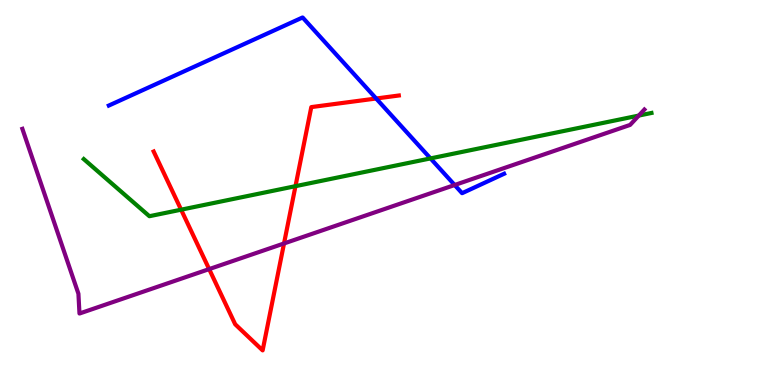[{'lines': ['blue', 'red'], 'intersections': [{'x': 4.85, 'y': 7.44}]}, {'lines': ['green', 'red'], 'intersections': [{'x': 2.34, 'y': 4.55}, {'x': 3.81, 'y': 5.16}]}, {'lines': ['purple', 'red'], 'intersections': [{'x': 2.7, 'y': 3.01}, {'x': 3.66, 'y': 3.68}]}, {'lines': ['blue', 'green'], 'intersections': [{'x': 5.55, 'y': 5.89}]}, {'lines': ['blue', 'purple'], 'intersections': [{'x': 5.87, 'y': 5.19}]}, {'lines': ['green', 'purple'], 'intersections': [{'x': 8.24, 'y': 7.0}]}]